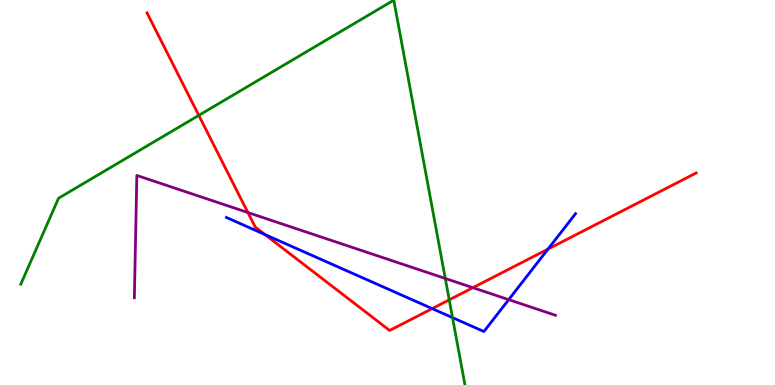[{'lines': ['blue', 'red'], 'intersections': [{'x': 3.42, 'y': 3.91}, {'x': 5.58, 'y': 1.98}, {'x': 7.07, 'y': 3.53}]}, {'lines': ['green', 'red'], 'intersections': [{'x': 2.57, 'y': 7.0}, {'x': 5.8, 'y': 2.21}]}, {'lines': ['purple', 'red'], 'intersections': [{'x': 3.2, 'y': 4.48}, {'x': 6.1, 'y': 2.53}]}, {'lines': ['blue', 'green'], 'intersections': [{'x': 5.84, 'y': 1.75}]}, {'lines': ['blue', 'purple'], 'intersections': [{'x': 6.56, 'y': 2.22}]}, {'lines': ['green', 'purple'], 'intersections': [{'x': 5.75, 'y': 2.77}]}]